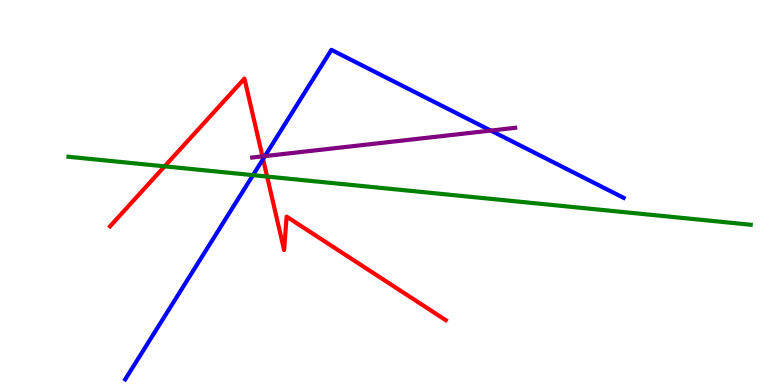[{'lines': ['blue', 'red'], 'intersections': [{'x': 3.39, 'y': 5.87}]}, {'lines': ['green', 'red'], 'intersections': [{'x': 2.12, 'y': 5.68}, {'x': 3.45, 'y': 5.41}]}, {'lines': ['purple', 'red'], 'intersections': [{'x': 3.39, 'y': 5.94}]}, {'lines': ['blue', 'green'], 'intersections': [{'x': 3.26, 'y': 5.45}]}, {'lines': ['blue', 'purple'], 'intersections': [{'x': 3.42, 'y': 5.95}, {'x': 6.33, 'y': 6.61}]}, {'lines': ['green', 'purple'], 'intersections': []}]